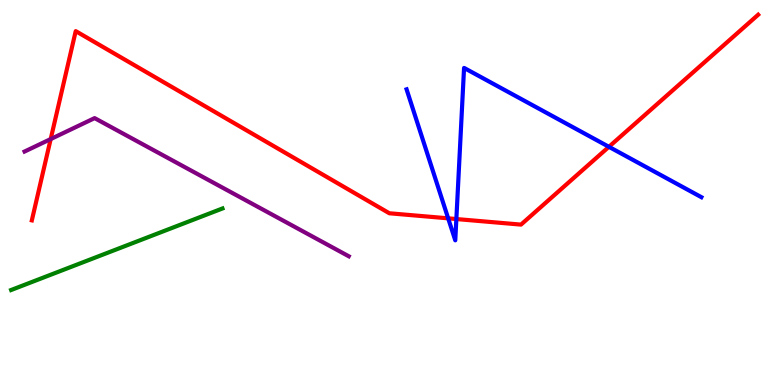[{'lines': ['blue', 'red'], 'intersections': [{'x': 5.78, 'y': 4.33}, {'x': 5.89, 'y': 4.31}, {'x': 7.86, 'y': 6.19}]}, {'lines': ['green', 'red'], 'intersections': []}, {'lines': ['purple', 'red'], 'intersections': [{'x': 0.654, 'y': 6.39}]}, {'lines': ['blue', 'green'], 'intersections': []}, {'lines': ['blue', 'purple'], 'intersections': []}, {'lines': ['green', 'purple'], 'intersections': []}]